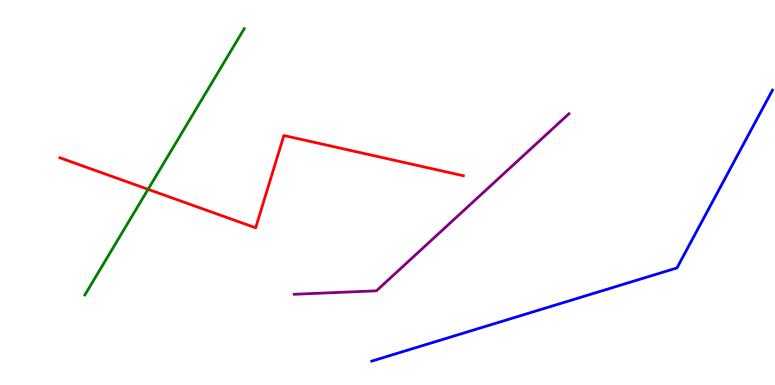[{'lines': ['blue', 'red'], 'intersections': []}, {'lines': ['green', 'red'], 'intersections': [{'x': 1.91, 'y': 5.08}]}, {'lines': ['purple', 'red'], 'intersections': []}, {'lines': ['blue', 'green'], 'intersections': []}, {'lines': ['blue', 'purple'], 'intersections': []}, {'lines': ['green', 'purple'], 'intersections': []}]